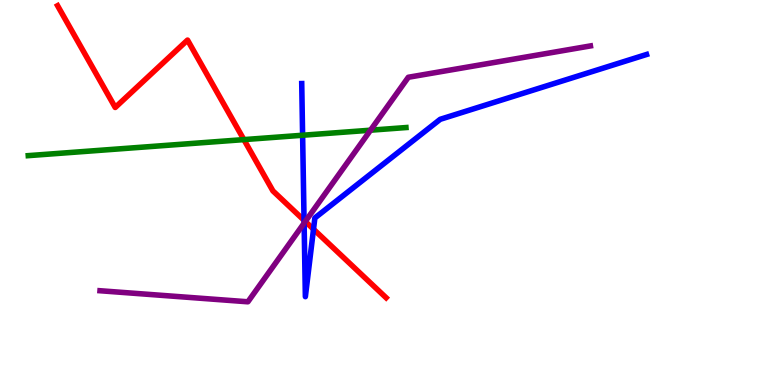[{'lines': ['blue', 'red'], 'intersections': [{'x': 3.92, 'y': 4.28}, {'x': 4.05, 'y': 4.05}]}, {'lines': ['green', 'red'], 'intersections': [{'x': 3.15, 'y': 6.37}]}, {'lines': ['purple', 'red'], 'intersections': [{'x': 3.94, 'y': 4.25}]}, {'lines': ['blue', 'green'], 'intersections': [{'x': 3.9, 'y': 6.49}]}, {'lines': ['blue', 'purple'], 'intersections': [{'x': 3.92, 'y': 4.2}]}, {'lines': ['green', 'purple'], 'intersections': [{'x': 4.78, 'y': 6.62}]}]